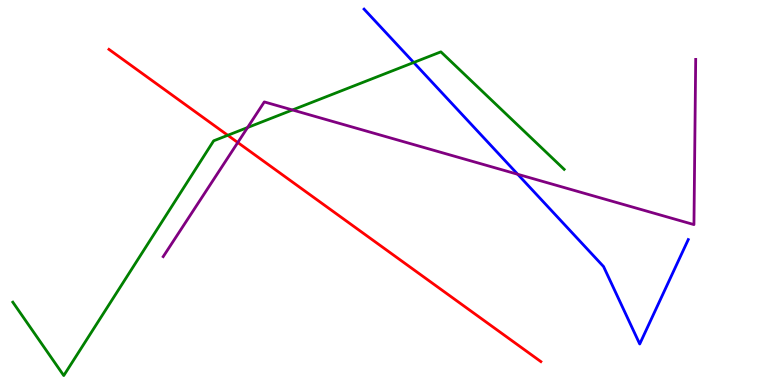[{'lines': ['blue', 'red'], 'intersections': []}, {'lines': ['green', 'red'], 'intersections': [{'x': 2.94, 'y': 6.49}]}, {'lines': ['purple', 'red'], 'intersections': [{'x': 3.07, 'y': 6.3}]}, {'lines': ['blue', 'green'], 'intersections': [{'x': 5.34, 'y': 8.38}]}, {'lines': ['blue', 'purple'], 'intersections': [{'x': 6.68, 'y': 5.47}]}, {'lines': ['green', 'purple'], 'intersections': [{'x': 3.19, 'y': 6.69}, {'x': 3.77, 'y': 7.14}]}]